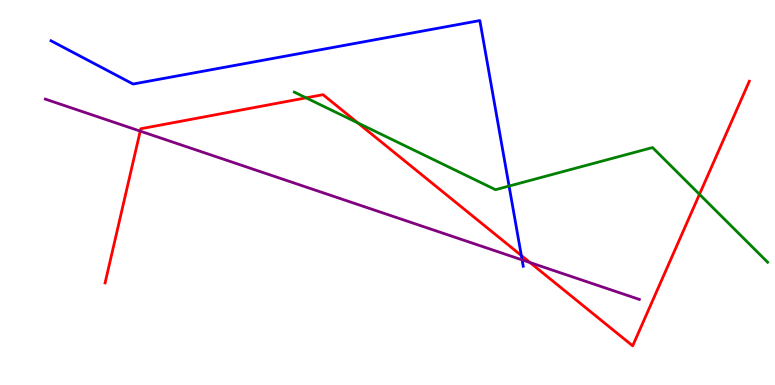[{'lines': ['blue', 'red'], 'intersections': [{'x': 6.73, 'y': 3.36}]}, {'lines': ['green', 'red'], 'intersections': [{'x': 3.95, 'y': 7.46}, {'x': 4.62, 'y': 6.81}, {'x': 9.03, 'y': 4.95}]}, {'lines': ['purple', 'red'], 'intersections': [{'x': 1.81, 'y': 6.59}, {'x': 6.84, 'y': 3.18}]}, {'lines': ['blue', 'green'], 'intersections': [{'x': 6.57, 'y': 5.17}]}, {'lines': ['blue', 'purple'], 'intersections': [{'x': 6.74, 'y': 3.25}]}, {'lines': ['green', 'purple'], 'intersections': []}]